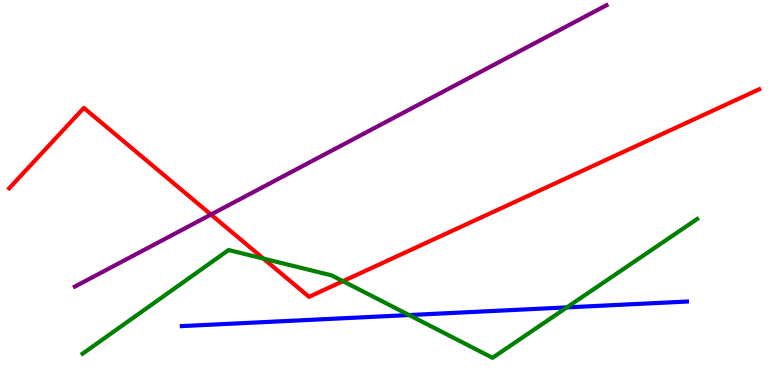[{'lines': ['blue', 'red'], 'intersections': []}, {'lines': ['green', 'red'], 'intersections': [{'x': 3.4, 'y': 3.28}, {'x': 4.43, 'y': 2.7}]}, {'lines': ['purple', 'red'], 'intersections': [{'x': 2.72, 'y': 4.43}]}, {'lines': ['blue', 'green'], 'intersections': [{'x': 5.28, 'y': 1.82}, {'x': 7.31, 'y': 2.02}]}, {'lines': ['blue', 'purple'], 'intersections': []}, {'lines': ['green', 'purple'], 'intersections': []}]